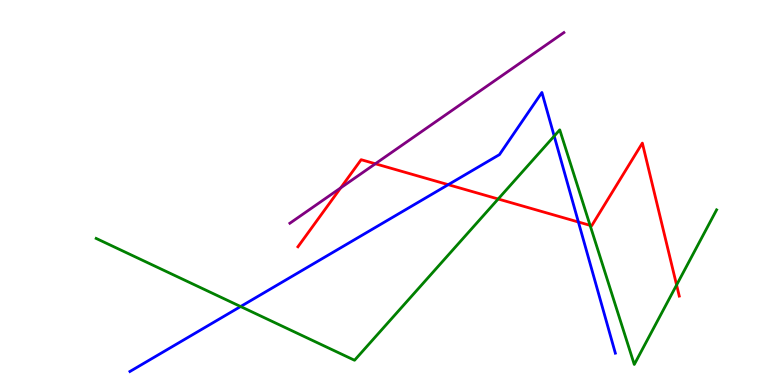[{'lines': ['blue', 'red'], 'intersections': [{'x': 5.78, 'y': 5.2}, {'x': 7.46, 'y': 4.23}]}, {'lines': ['green', 'red'], 'intersections': [{'x': 6.43, 'y': 4.83}, {'x': 7.61, 'y': 4.15}, {'x': 8.73, 'y': 2.6}]}, {'lines': ['purple', 'red'], 'intersections': [{'x': 4.4, 'y': 5.12}, {'x': 4.84, 'y': 5.75}]}, {'lines': ['blue', 'green'], 'intersections': [{'x': 3.1, 'y': 2.04}, {'x': 7.15, 'y': 6.47}]}, {'lines': ['blue', 'purple'], 'intersections': []}, {'lines': ['green', 'purple'], 'intersections': []}]